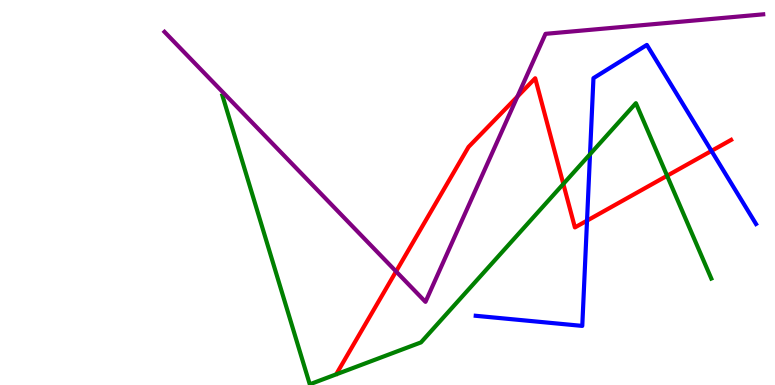[{'lines': ['blue', 'red'], 'intersections': [{'x': 7.57, 'y': 4.27}, {'x': 9.18, 'y': 6.08}]}, {'lines': ['green', 'red'], 'intersections': [{'x': 7.27, 'y': 5.22}, {'x': 8.61, 'y': 5.43}]}, {'lines': ['purple', 'red'], 'intersections': [{'x': 5.11, 'y': 2.95}, {'x': 6.68, 'y': 7.49}]}, {'lines': ['blue', 'green'], 'intersections': [{'x': 7.61, 'y': 5.99}]}, {'lines': ['blue', 'purple'], 'intersections': []}, {'lines': ['green', 'purple'], 'intersections': []}]